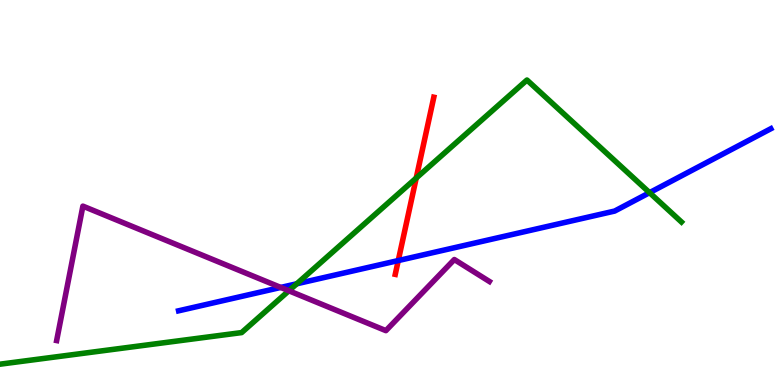[{'lines': ['blue', 'red'], 'intersections': [{'x': 5.14, 'y': 3.23}]}, {'lines': ['green', 'red'], 'intersections': [{'x': 5.37, 'y': 5.38}]}, {'lines': ['purple', 'red'], 'intersections': []}, {'lines': ['blue', 'green'], 'intersections': [{'x': 3.83, 'y': 2.63}, {'x': 8.38, 'y': 5.0}]}, {'lines': ['blue', 'purple'], 'intersections': [{'x': 3.62, 'y': 2.53}]}, {'lines': ['green', 'purple'], 'intersections': [{'x': 3.73, 'y': 2.45}]}]